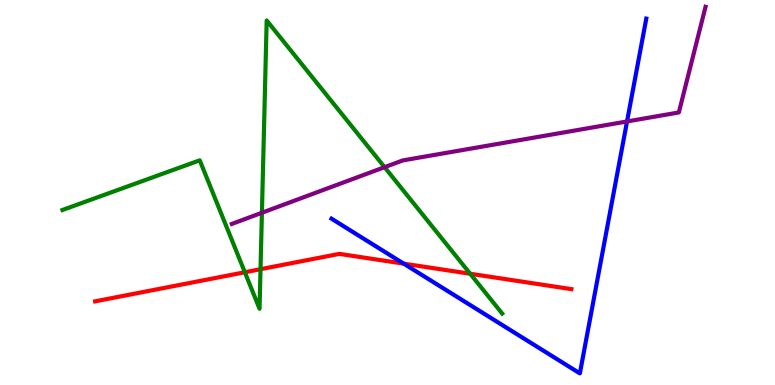[{'lines': ['blue', 'red'], 'intersections': [{'x': 5.21, 'y': 3.15}]}, {'lines': ['green', 'red'], 'intersections': [{'x': 3.16, 'y': 2.93}, {'x': 3.36, 'y': 3.01}, {'x': 6.07, 'y': 2.89}]}, {'lines': ['purple', 'red'], 'intersections': []}, {'lines': ['blue', 'green'], 'intersections': []}, {'lines': ['blue', 'purple'], 'intersections': [{'x': 8.09, 'y': 6.85}]}, {'lines': ['green', 'purple'], 'intersections': [{'x': 3.38, 'y': 4.47}, {'x': 4.96, 'y': 5.66}]}]